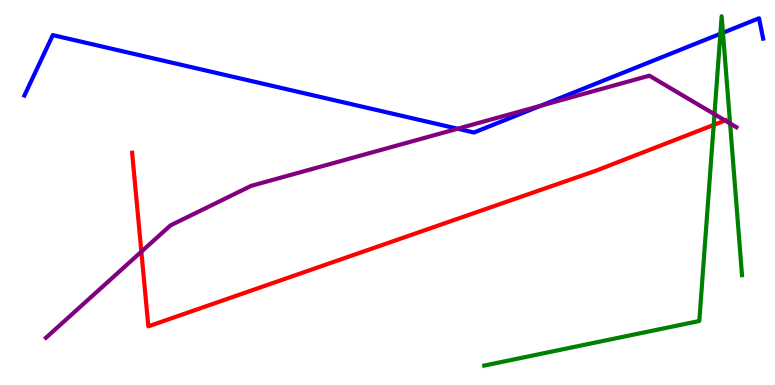[{'lines': ['blue', 'red'], 'intersections': []}, {'lines': ['green', 'red'], 'intersections': [{'x': 9.21, 'y': 6.76}]}, {'lines': ['purple', 'red'], 'intersections': [{'x': 1.82, 'y': 3.46}, {'x': 9.36, 'y': 6.87}]}, {'lines': ['blue', 'green'], 'intersections': [{'x': 9.3, 'y': 9.12}, {'x': 9.33, 'y': 9.15}]}, {'lines': ['blue', 'purple'], 'intersections': [{'x': 5.91, 'y': 6.66}, {'x': 6.98, 'y': 7.25}]}, {'lines': ['green', 'purple'], 'intersections': [{'x': 9.22, 'y': 7.03}, {'x': 9.42, 'y': 6.79}]}]